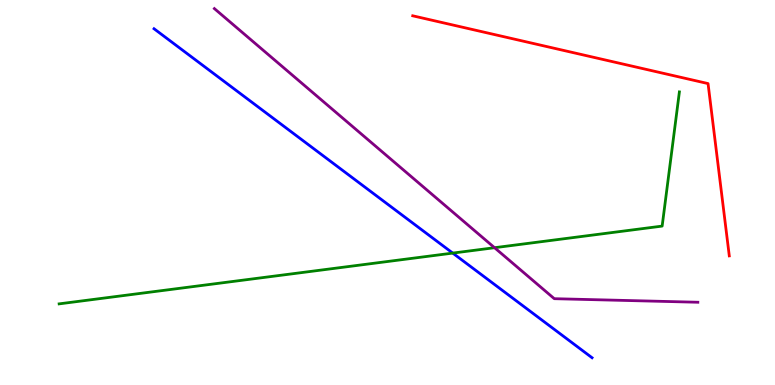[{'lines': ['blue', 'red'], 'intersections': []}, {'lines': ['green', 'red'], 'intersections': []}, {'lines': ['purple', 'red'], 'intersections': []}, {'lines': ['blue', 'green'], 'intersections': [{'x': 5.84, 'y': 3.43}]}, {'lines': ['blue', 'purple'], 'intersections': []}, {'lines': ['green', 'purple'], 'intersections': [{'x': 6.38, 'y': 3.57}]}]